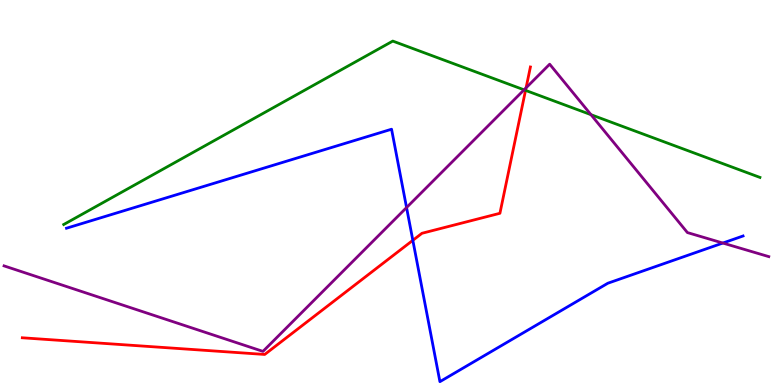[{'lines': ['blue', 'red'], 'intersections': [{'x': 5.33, 'y': 3.76}]}, {'lines': ['green', 'red'], 'intersections': [{'x': 6.78, 'y': 7.65}]}, {'lines': ['purple', 'red'], 'intersections': [{'x': 6.79, 'y': 7.72}]}, {'lines': ['blue', 'green'], 'intersections': []}, {'lines': ['blue', 'purple'], 'intersections': [{'x': 5.25, 'y': 4.61}, {'x': 9.33, 'y': 3.69}]}, {'lines': ['green', 'purple'], 'intersections': [{'x': 6.76, 'y': 7.67}, {'x': 7.63, 'y': 7.02}]}]